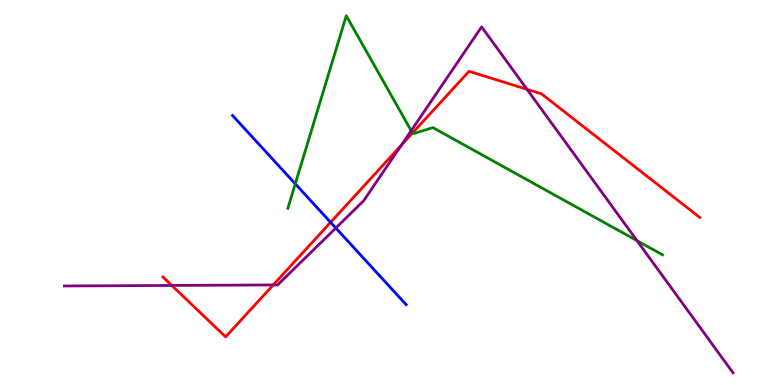[{'lines': ['blue', 'red'], 'intersections': [{'x': 4.27, 'y': 4.23}]}, {'lines': ['green', 'red'], 'intersections': [{'x': 5.32, 'y': 6.55}]}, {'lines': ['purple', 'red'], 'intersections': [{'x': 2.22, 'y': 2.59}, {'x': 3.53, 'y': 2.6}, {'x': 5.18, 'y': 6.23}, {'x': 6.8, 'y': 7.68}]}, {'lines': ['blue', 'green'], 'intersections': [{'x': 3.81, 'y': 5.23}]}, {'lines': ['blue', 'purple'], 'intersections': [{'x': 4.33, 'y': 4.08}]}, {'lines': ['green', 'purple'], 'intersections': [{'x': 5.31, 'y': 6.61}, {'x': 8.22, 'y': 3.75}]}]